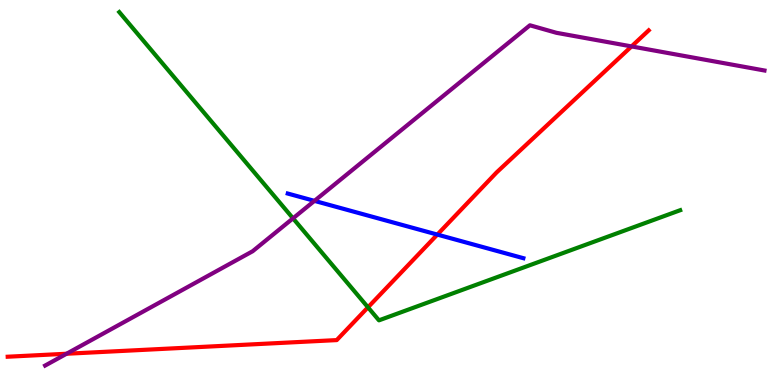[{'lines': ['blue', 'red'], 'intersections': [{'x': 5.64, 'y': 3.91}]}, {'lines': ['green', 'red'], 'intersections': [{'x': 4.75, 'y': 2.02}]}, {'lines': ['purple', 'red'], 'intersections': [{'x': 0.859, 'y': 0.812}, {'x': 8.15, 'y': 8.79}]}, {'lines': ['blue', 'green'], 'intersections': []}, {'lines': ['blue', 'purple'], 'intersections': [{'x': 4.06, 'y': 4.78}]}, {'lines': ['green', 'purple'], 'intersections': [{'x': 3.78, 'y': 4.33}]}]